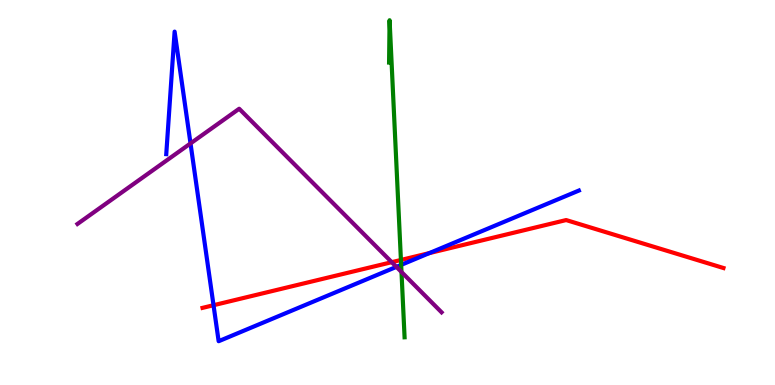[{'lines': ['blue', 'red'], 'intersections': [{'x': 2.76, 'y': 2.07}, {'x': 5.54, 'y': 3.43}]}, {'lines': ['green', 'red'], 'intersections': [{'x': 5.17, 'y': 3.25}]}, {'lines': ['purple', 'red'], 'intersections': [{'x': 5.05, 'y': 3.19}]}, {'lines': ['blue', 'green'], 'intersections': [{'x': 5.18, 'y': 3.12}]}, {'lines': ['blue', 'purple'], 'intersections': [{'x': 2.46, 'y': 6.27}, {'x': 5.11, 'y': 3.07}]}, {'lines': ['green', 'purple'], 'intersections': [{'x': 5.18, 'y': 2.94}]}]